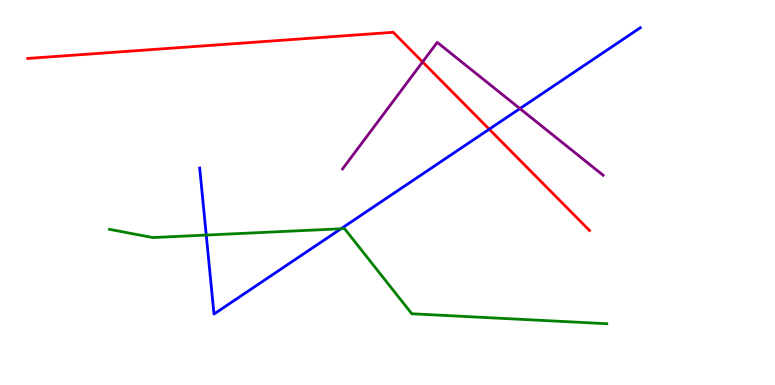[{'lines': ['blue', 'red'], 'intersections': [{'x': 6.31, 'y': 6.64}]}, {'lines': ['green', 'red'], 'intersections': []}, {'lines': ['purple', 'red'], 'intersections': [{'x': 5.45, 'y': 8.39}]}, {'lines': ['blue', 'green'], 'intersections': [{'x': 2.66, 'y': 3.89}, {'x': 4.4, 'y': 4.06}]}, {'lines': ['blue', 'purple'], 'intersections': [{'x': 6.71, 'y': 7.18}]}, {'lines': ['green', 'purple'], 'intersections': []}]